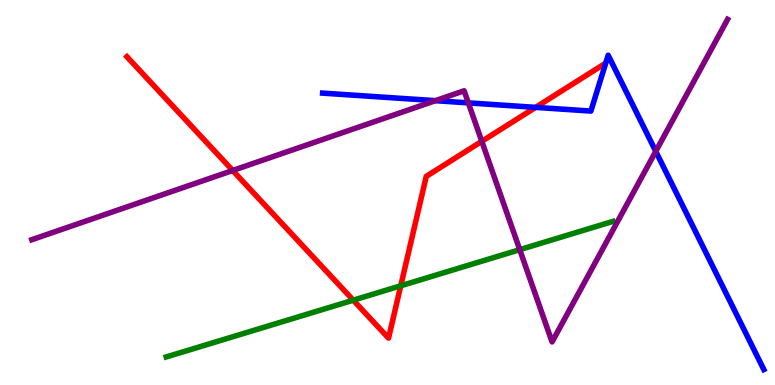[{'lines': ['blue', 'red'], 'intersections': [{'x': 6.91, 'y': 7.21}]}, {'lines': ['green', 'red'], 'intersections': [{'x': 4.56, 'y': 2.2}, {'x': 5.17, 'y': 2.58}]}, {'lines': ['purple', 'red'], 'intersections': [{'x': 3.0, 'y': 5.57}, {'x': 6.22, 'y': 6.33}]}, {'lines': ['blue', 'green'], 'intersections': []}, {'lines': ['blue', 'purple'], 'intersections': [{'x': 5.62, 'y': 7.39}, {'x': 6.04, 'y': 7.33}, {'x': 8.46, 'y': 6.07}]}, {'lines': ['green', 'purple'], 'intersections': [{'x': 6.71, 'y': 3.51}]}]